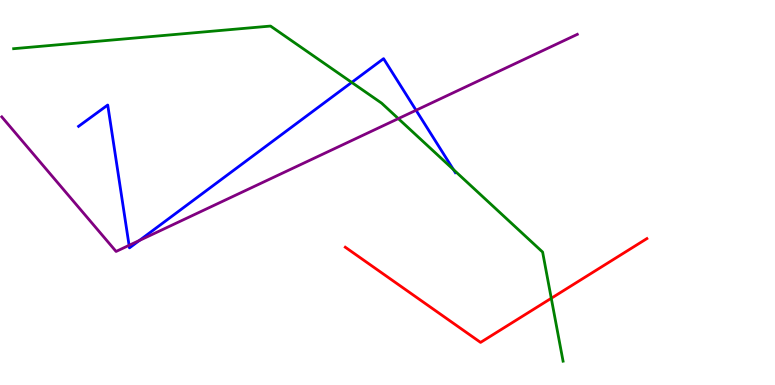[{'lines': ['blue', 'red'], 'intersections': []}, {'lines': ['green', 'red'], 'intersections': [{'x': 7.11, 'y': 2.25}]}, {'lines': ['purple', 'red'], 'intersections': []}, {'lines': ['blue', 'green'], 'intersections': [{'x': 4.54, 'y': 7.86}, {'x': 5.85, 'y': 5.6}]}, {'lines': ['blue', 'purple'], 'intersections': [{'x': 1.67, 'y': 3.63}, {'x': 1.8, 'y': 3.75}, {'x': 5.37, 'y': 7.14}]}, {'lines': ['green', 'purple'], 'intersections': [{'x': 5.14, 'y': 6.92}]}]